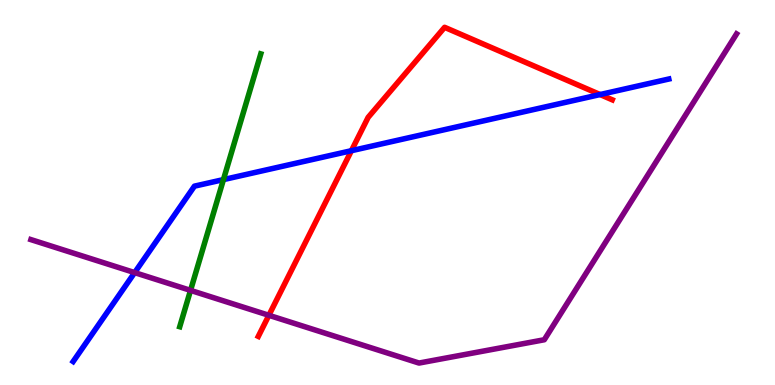[{'lines': ['blue', 'red'], 'intersections': [{'x': 4.53, 'y': 6.09}, {'x': 7.74, 'y': 7.54}]}, {'lines': ['green', 'red'], 'intersections': []}, {'lines': ['purple', 'red'], 'intersections': [{'x': 3.47, 'y': 1.81}]}, {'lines': ['blue', 'green'], 'intersections': [{'x': 2.88, 'y': 5.33}]}, {'lines': ['blue', 'purple'], 'intersections': [{'x': 1.74, 'y': 2.92}]}, {'lines': ['green', 'purple'], 'intersections': [{'x': 2.46, 'y': 2.46}]}]